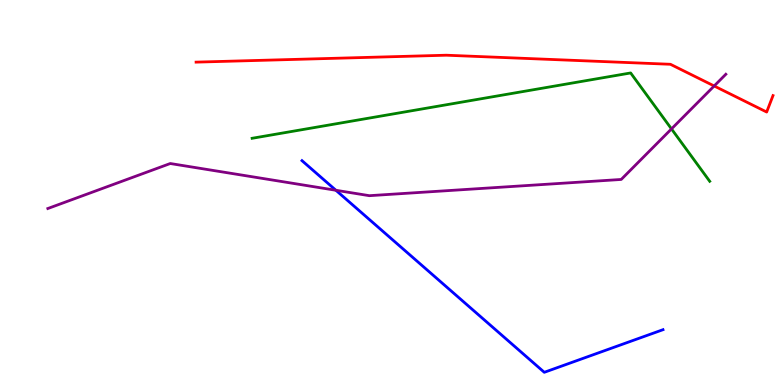[{'lines': ['blue', 'red'], 'intersections': []}, {'lines': ['green', 'red'], 'intersections': []}, {'lines': ['purple', 'red'], 'intersections': [{'x': 9.22, 'y': 7.77}]}, {'lines': ['blue', 'green'], 'intersections': []}, {'lines': ['blue', 'purple'], 'intersections': [{'x': 4.33, 'y': 5.06}]}, {'lines': ['green', 'purple'], 'intersections': [{'x': 8.66, 'y': 6.65}]}]